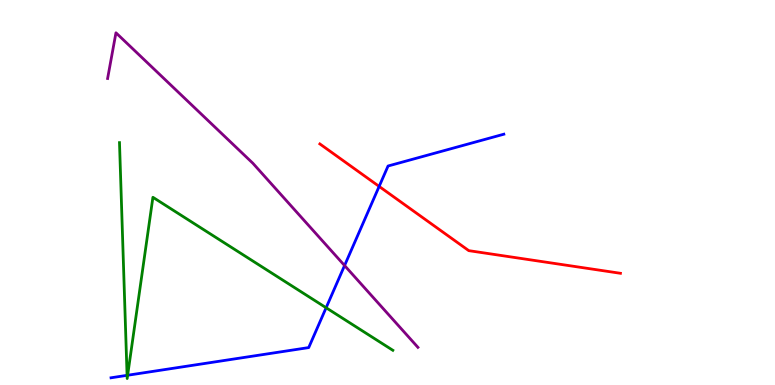[{'lines': ['blue', 'red'], 'intersections': [{'x': 4.89, 'y': 5.16}]}, {'lines': ['green', 'red'], 'intersections': []}, {'lines': ['purple', 'red'], 'intersections': []}, {'lines': ['blue', 'green'], 'intersections': [{'x': 1.64, 'y': 0.251}, {'x': 1.65, 'y': 0.253}, {'x': 4.21, 'y': 2.01}]}, {'lines': ['blue', 'purple'], 'intersections': [{'x': 4.45, 'y': 3.1}]}, {'lines': ['green', 'purple'], 'intersections': []}]